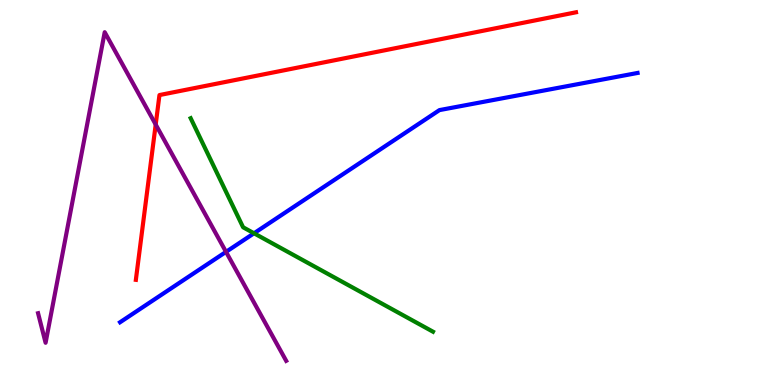[{'lines': ['blue', 'red'], 'intersections': []}, {'lines': ['green', 'red'], 'intersections': []}, {'lines': ['purple', 'red'], 'intersections': [{'x': 2.01, 'y': 6.77}]}, {'lines': ['blue', 'green'], 'intersections': [{'x': 3.28, 'y': 3.94}]}, {'lines': ['blue', 'purple'], 'intersections': [{'x': 2.92, 'y': 3.46}]}, {'lines': ['green', 'purple'], 'intersections': []}]